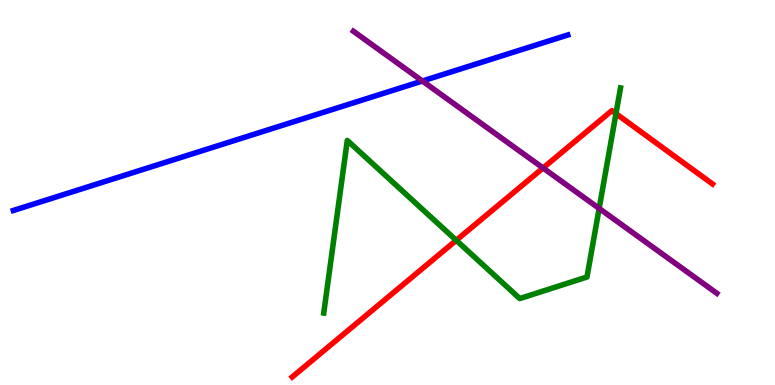[{'lines': ['blue', 'red'], 'intersections': []}, {'lines': ['green', 'red'], 'intersections': [{'x': 5.89, 'y': 3.76}, {'x': 7.95, 'y': 7.05}]}, {'lines': ['purple', 'red'], 'intersections': [{'x': 7.01, 'y': 5.64}]}, {'lines': ['blue', 'green'], 'intersections': []}, {'lines': ['blue', 'purple'], 'intersections': [{'x': 5.45, 'y': 7.9}]}, {'lines': ['green', 'purple'], 'intersections': [{'x': 7.73, 'y': 4.59}]}]